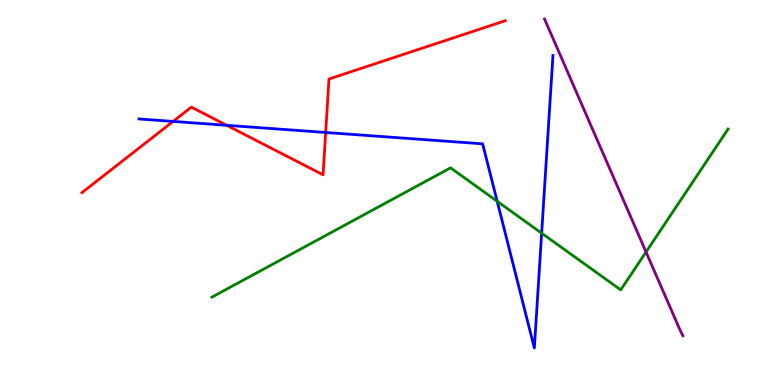[{'lines': ['blue', 'red'], 'intersections': [{'x': 2.23, 'y': 6.85}, {'x': 2.93, 'y': 6.75}, {'x': 4.2, 'y': 6.56}]}, {'lines': ['green', 'red'], 'intersections': []}, {'lines': ['purple', 'red'], 'intersections': []}, {'lines': ['blue', 'green'], 'intersections': [{'x': 6.42, 'y': 4.77}, {'x': 6.99, 'y': 3.94}]}, {'lines': ['blue', 'purple'], 'intersections': []}, {'lines': ['green', 'purple'], 'intersections': [{'x': 8.34, 'y': 3.45}]}]